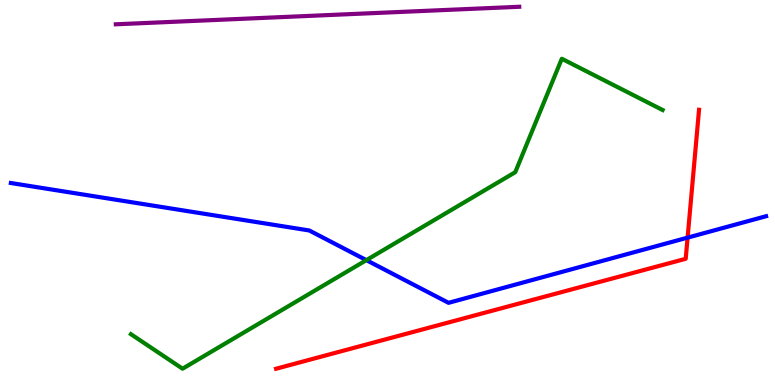[{'lines': ['blue', 'red'], 'intersections': [{'x': 8.87, 'y': 3.83}]}, {'lines': ['green', 'red'], 'intersections': []}, {'lines': ['purple', 'red'], 'intersections': []}, {'lines': ['blue', 'green'], 'intersections': [{'x': 4.73, 'y': 3.24}]}, {'lines': ['blue', 'purple'], 'intersections': []}, {'lines': ['green', 'purple'], 'intersections': []}]